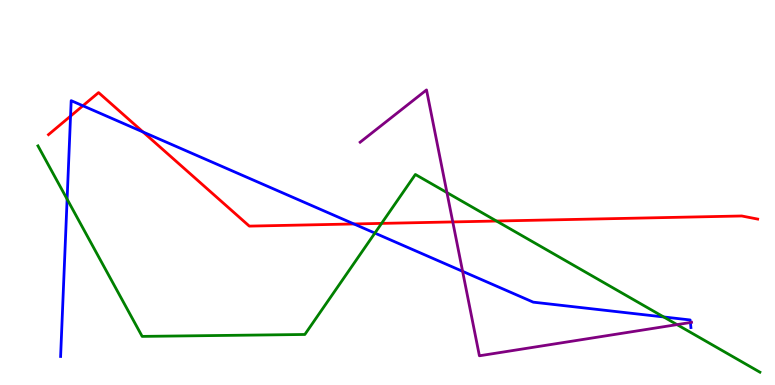[{'lines': ['blue', 'red'], 'intersections': [{'x': 0.91, 'y': 6.98}, {'x': 1.07, 'y': 7.25}, {'x': 1.85, 'y': 6.57}, {'x': 4.57, 'y': 4.18}]}, {'lines': ['green', 'red'], 'intersections': [{'x': 4.92, 'y': 4.2}, {'x': 6.41, 'y': 4.26}]}, {'lines': ['purple', 'red'], 'intersections': [{'x': 5.84, 'y': 4.24}]}, {'lines': ['blue', 'green'], 'intersections': [{'x': 0.866, 'y': 4.83}, {'x': 4.84, 'y': 3.95}, {'x': 8.56, 'y': 1.77}]}, {'lines': ['blue', 'purple'], 'intersections': [{'x': 5.97, 'y': 2.95}, {'x': 8.91, 'y': 1.62}]}, {'lines': ['green', 'purple'], 'intersections': [{'x': 5.77, 'y': 5.0}, {'x': 8.74, 'y': 1.57}]}]